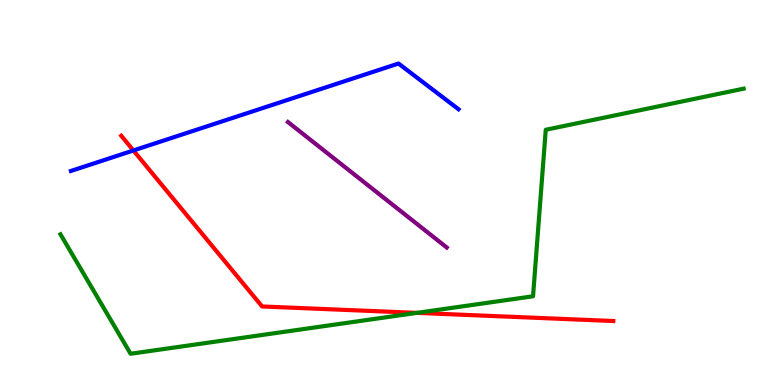[{'lines': ['blue', 'red'], 'intersections': [{'x': 1.72, 'y': 6.09}]}, {'lines': ['green', 'red'], 'intersections': [{'x': 5.38, 'y': 1.87}]}, {'lines': ['purple', 'red'], 'intersections': []}, {'lines': ['blue', 'green'], 'intersections': []}, {'lines': ['blue', 'purple'], 'intersections': []}, {'lines': ['green', 'purple'], 'intersections': []}]